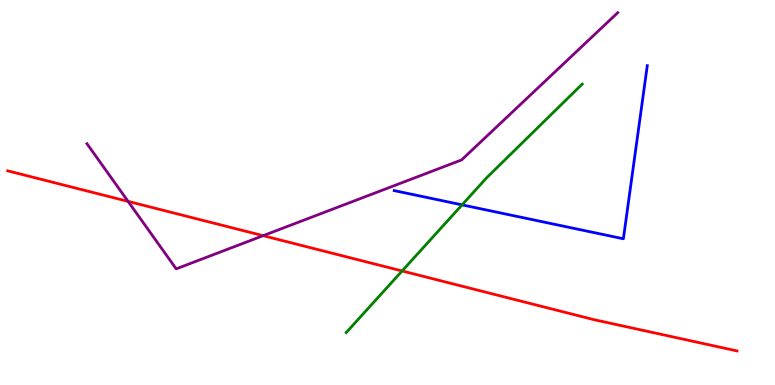[{'lines': ['blue', 'red'], 'intersections': []}, {'lines': ['green', 'red'], 'intersections': [{'x': 5.19, 'y': 2.96}]}, {'lines': ['purple', 'red'], 'intersections': [{'x': 1.65, 'y': 4.77}, {'x': 3.4, 'y': 3.88}]}, {'lines': ['blue', 'green'], 'intersections': [{'x': 5.96, 'y': 4.68}]}, {'lines': ['blue', 'purple'], 'intersections': []}, {'lines': ['green', 'purple'], 'intersections': []}]